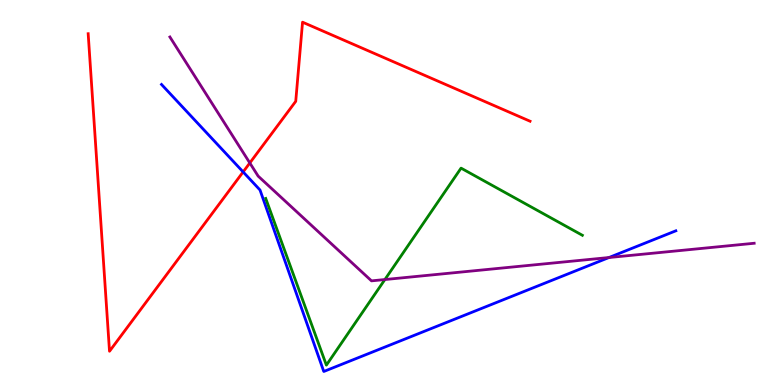[{'lines': ['blue', 'red'], 'intersections': [{'x': 3.14, 'y': 5.53}]}, {'lines': ['green', 'red'], 'intersections': []}, {'lines': ['purple', 'red'], 'intersections': [{'x': 3.22, 'y': 5.77}]}, {'lines': ['blue', 'green'], 'intersections': []}, {'lines': ['blue', 'purple'], 'intersections': [{'x': 7.86, 'y': 3.31}]}, {'lines': ['green', 'purple'], 'intersections': [{'x': 4.97, 'y': 2.74}]}]